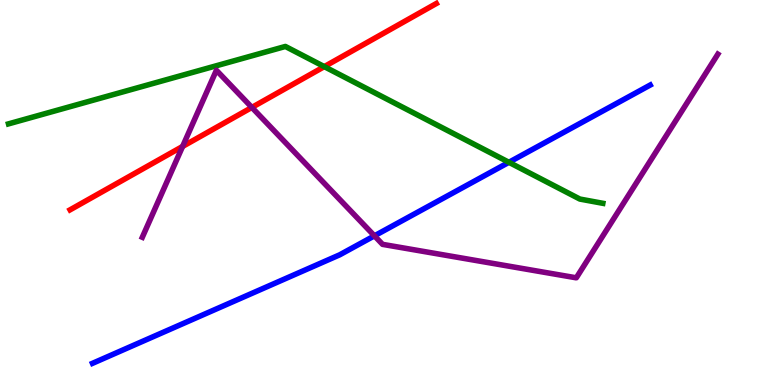[{'lines': ['blue', 'red'], 'intersections': []}, {'lines': ['green', 'red'], 'intersections': [{'x': 4.18, 'y': 8.27}]}, {'lines': ['purple', 'red'], 'intersections': [{'x': 2.36, 'y': 6.2}, {'x': 3.25, 'y': 7.21}]}, {'lines': ['blue', 'green'], 'intersections': [{'x': 6.57, 'y': 5.78}]}, {'lines': ['blue', 'purple'], 'intersections': [{'x': 4.83, 'y': 3.87}]}, {'lines': ['green', 'purple'], 'intersections': []}]